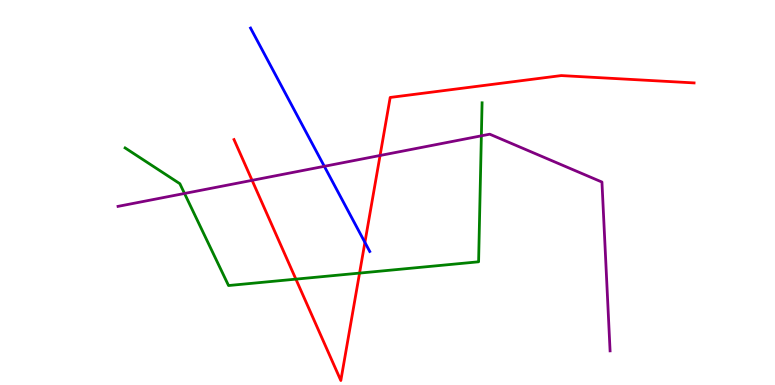[{'lines': ['blue', 'red'], 'intersections': [{'x': 4.71, 'y': 3.7}]}, {'lines': ['green', 'red'], 'intersections': [{'x': 3.82, 'y': 2.75}, {'x': 4.64, 'y': 2.91}]}, {'lines': ['purple', 'red'], 'intersections': [{'x': 3.25, 'y': 5.32}, {'x': 4.9, 'y': 5.96}]}, {'lines': ['blue', 'green'], 'intersections': []}, {'lines': ['blue', 'purple'], 'intersections': [{'x': 4.18, 'y': 5.68}]}, {'lines': ['green', 'purple'], 'intersections': [{'x': 2.38, 'y': 4.98}, {'x': 6.21, 'y': 6.47}]}]